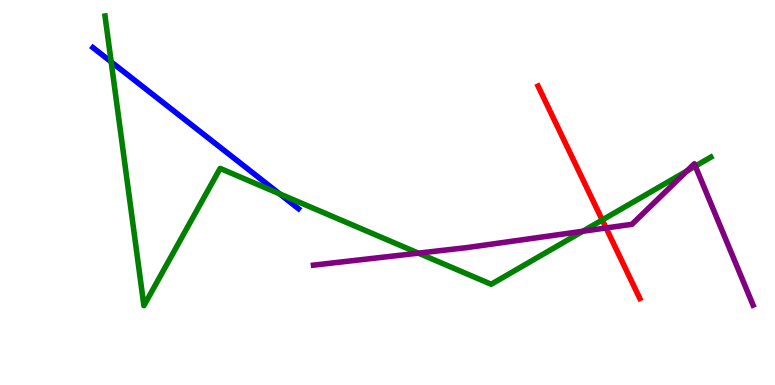[{'lines': ['blue', 'red'], 'intersections': []}, {'lines': ['green', 'red'], 'intersections': [{'x': 7.77, 'y': 4.29}]}, {'lines': ['purple', 'red'], 'intersections': [{'x': 7.82, 'y': 4.08}]}, {'lines': ['blue', 'green'], 'intersections': [{'x': 1.43, 'y': 8.39}, {'x': 3.61, 'y': 4.97}]}, {'lines': ['blue', 'purple'], 'intersections': []}, {'lines': ['green', 'purple'], 'intersections': [{'x': 5.4, 'y': 3.42}, {'x': 7.52, 'y': 3.99}, {'x': 8.86, 'y': 5.56}, {'x': 8.97, 'y': 5.69}]}]